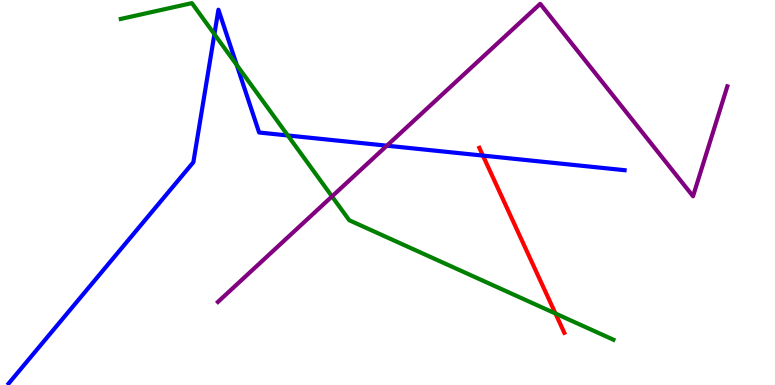[{'lines': ['blue', 'red'], 'intersections': [{'x': 6.23, 'y': 5.96}]}, {'lines': ['green', 'red'], 'intersections': [{'x': 7.17, 'y': 1.86}]}, {'lines': ['purple', 'red'], 'intersections': []}, {'lines': ['blue', 'green'], 'intersections': [{'x': 2.77, 'y': 9.11}, {'x': 3.05, 'y': 8.31}, {'x': 3.71, 'y': 6.48}]}, {'lines': ['blue', 'purple'], 'intersections': [{'x': 4.99, 'y': 6.22}]}, {'lines': ['green', 'purple'], 'intersections': [{'x': 4.28, 'y': 4.9}]}]